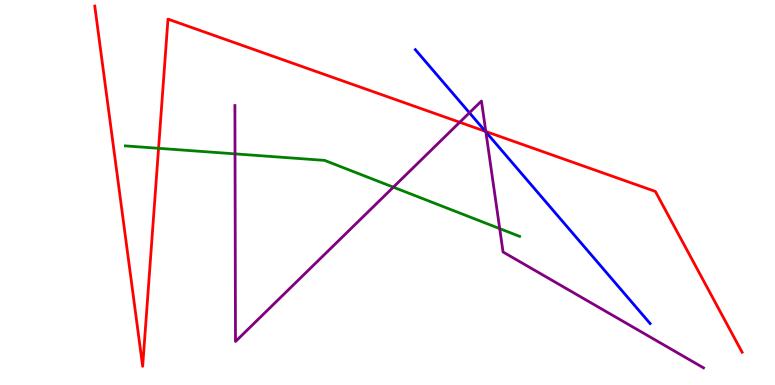[{'lines': ['blue', 'red'], 'intersections': [{'x': 6.26, 'y': 6.59}]}, {'lines': ['green', 'red'], 'intersections': [{'x': 2.05, 'y': 6.15}]}, {'lines': ['purple', 'red'], 'intersections': [{'x': 5.93, 'y': 6.82}, {'x': 6.27, 'y': 6.58}]}, {'lines': ['blue', 'green'], 'intersections': []}, {'lines': ['blue', 'purple'], 'intersections': [{'x': 6.06, 'y': 7.07}, {'x': 6.27, 'y': 6.57}]}, {'lines': ['green', 'purple'], 'intersections': [{'x': 3.03, 'y': 6.0}, {'x': 5.08, 'y': 5.14}, {'x': 6.45, 'y': 4.06}]}]